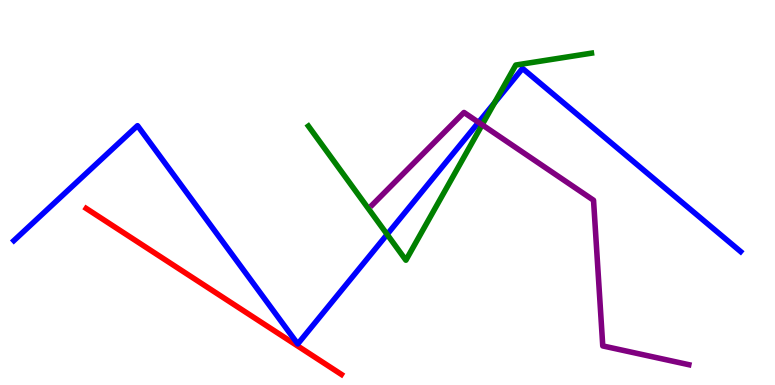[{'lines': ['blue', 'red'], 'intersections': []}, {'lines': ['green', 'red'], 'intersections': []}, {'lines': ['purple', 'red'], 'intersections': []}, {'lines': ['blue', 'green'], 'intersections': [{'x': 5.0, 'y': 3.91}, {'x': 6.38, 'y': 7.33}]}, {'lines': ['blue', 'purple'], 'intersections': [{'x': 6.17, 'y': 6.82}]}, {'lines': ['green', 'purple'], 'intersections': [{'x': 6.22, 'y': 6.76}]}]